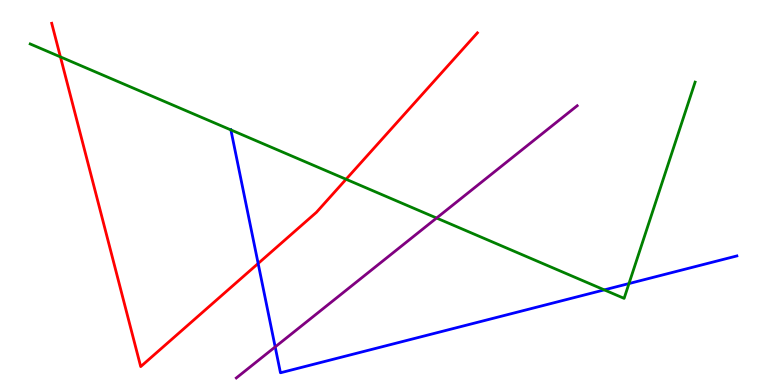[{'lines': ['blue', 'red'], 'intersections': [{'x': 3.33, 'y': 3.16}]}, {'lines': ['green', 'red'], 'intersections': [{'x': 0.78, 'y': 8.52}, {'x': 4.47, 'y': 5.34}]}, {'lines': ['purple', 'red'], 'intersections': []}, {'lines': ['blue', 'green'], 'intersections': [{'x': 2.98, 'y': 6.63}, {'x': 7.8, 'y': 2.47}, {'x': 8.12, 'y': 2.63}]}, {'lines': ['blue', 'purple'], 'intersections': [{'x': 3.55, 'y': 0.989}]}, {'lines': ['green', 'purple'], 'intersections': [{'x': 5.63, 'y': 4.34}]}]